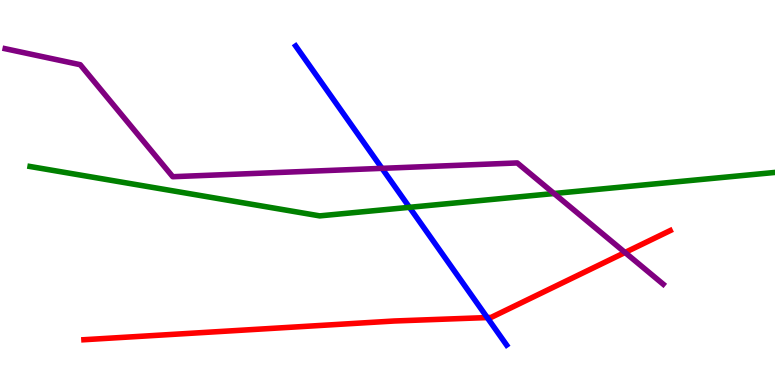[{'lines': ['blue', 'red'], 'intersections': [{'x': 6.29, 'y': 1.75}]}, {'lines': ['green', 'red'], 'intersections': []}, {'lines': ['purple', 'red'], 'intersections': [{'x': 8.07, 'y': 3.44}]}, {'lines': ['blue', 'green'], 'intersections': [{'x': 5.28, 'y': 4.62}]}, {'lines': ['blue', 'purple'], 'intersections': [{'x': 4.93, 'y': 5.63}]}, {'lines': ['green', 'purple'], 'intersections': [{'x': 7.15, 'y': 4.97}]}]